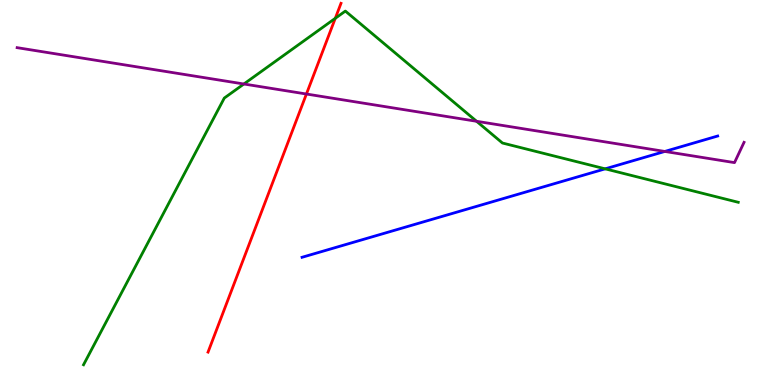[{'lines': ['blue', 'red'], 'intersections': []}, {'lines': ['green', 'red'], 'intersections': [{'x': 4.33, 'y': 9.52}]}, {'lines': ['purple', 'red'], 'intersections': [{'x': 3.95, 'y': 7.56}]}, {'lines': ['blue', 'green'], 'intersections': [{'x': 7.81, 'y': 5.61}]}, {'lines': ['blue', 'purple'], 'intersections': [{'x': 8.58, 'y': 6.07}]}, {'lines': ['green', 'purple'], 'intersections': [{'x': 3.15, 'y': 7.82}, {'x': 6.15, 'y': 6.85}]}]